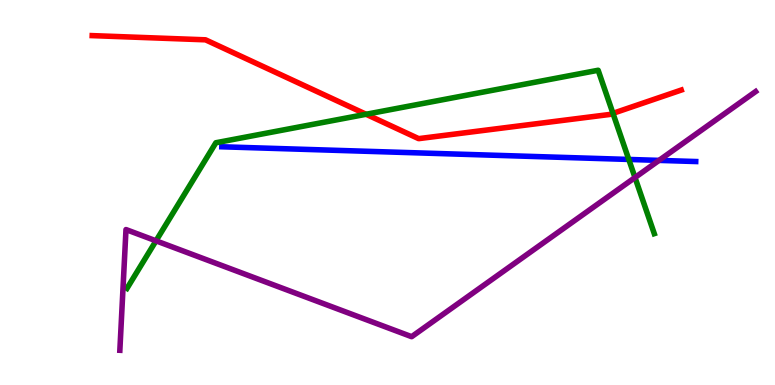[{'lines': ['blue', 'red'], 'intersections': []}, {'lines': ['green', 'red'], 'intersections': [{'x': 4.72, 'y': 7.03}, {'x': 7.91, 'y': 7.06}]}, {'lines': ['purple', 'red'], 'intersections': []}, {'lines': ['blue', 'green'], 'intersections': [{'x': 8.11, 'y': 5.86}]}, {'lines': ['blue', 'purple'], 'intersections': [{'x': 8.5, 'y': 5.83}]}, {'lines': ['green', 'purple'], 'intersections': [{'x': 2.01, 'y': 3.74}, {'x': 8.19, 'y': 5.39}]}]